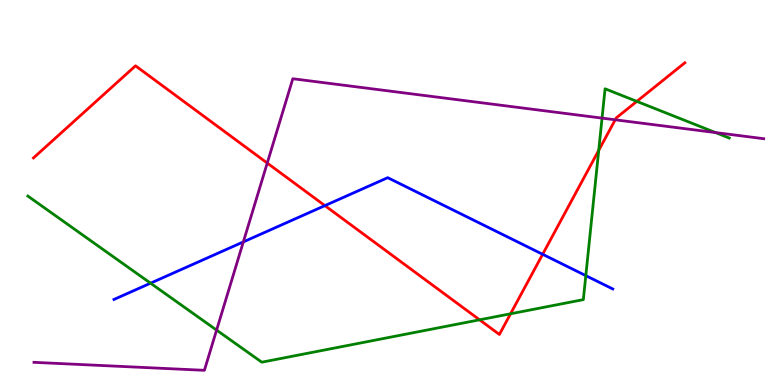[{'lines': ['blue', 'red'], 'intersections': [{'x': 4.19, 'y': 4.66}, {'x': 7.0, 'y': 3.4}]}, {'lines': ['green', 'red'], 'intersections': [{'x': 6.19, 'y': 1.69}, {'x': 6.59, 'y': 1.85}, {'x': 7.73, 'y': 6.09}, {'x': 8.22, 'y': 7.37}]}, {'lines': ['purple', 'red'], 'intersections': [{'x': 3.45, 'y': 5.76}, {'x': 7.94, 'y': 6.89}]}, {'lines': ['blue', 'green'], 'intersections': [{'x': 1.94, 'y': 2.64}, {'x': 7.56, 'y': 2.84}]}, {'lines': ['blue', 'purple'], 'intersections': [{'x': 3.14, 'y': 3.72}]}, {'lines': ['green', 'purple'], 'intersections': [{'x': 2.79, 'y': 1.43}, {'x': 7.77, 'y': 6.93}, {'x': 9.23, 'y': 6.56}]}]